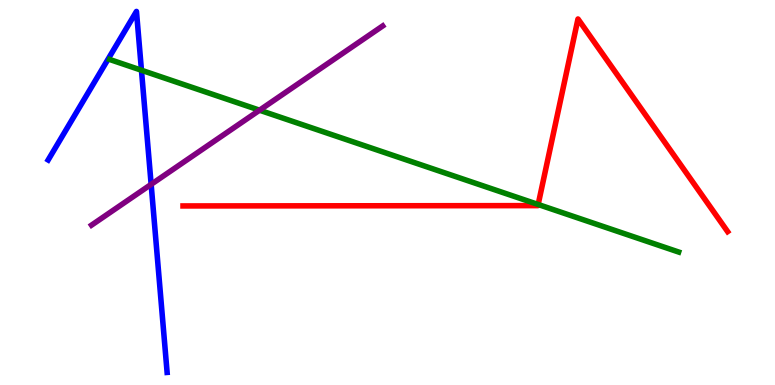[{'lines': ['blue', 'red'], 'intersections': []}, {'lines': ['green', 'red'], 'intersections': [{'x': 6.94, 'y': 4.69}]}, {'lines': ['purple', 'red'], 'intersections': []}, {'lines': ['blue', 'green'], 'intersections': [{'x': 1.83, 'y': 8.18}]}, {'lines': ['blue', 'purple'], 'intersections': [{'x': 1.95, 'y': 5.21}]}, {'lines': ['green', 'purple'], 'intersections': [{'x': 3.35, 'y': 7.14}]}]